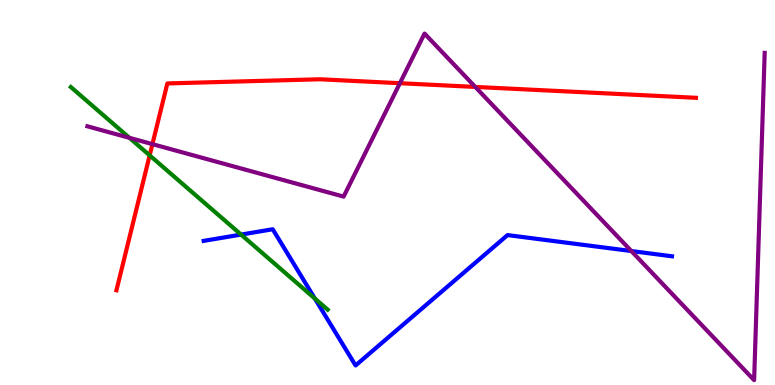[{'lines': ['blue', 'red'], 'intersections': []}, {'lines': ['green', 'red'], 'intersections': [{'x': 1.93, 'y': 5.96}]}, {'lines': ['purple', 'red'], 'intersections': [{'x': 1.97, 'y': 6.26}, {'x': 5.16, 'y': 7.84}, {'x': 6.13, 'y': 7.74}]}, {'lines': ['blue', 'green'], 'intersections': [{'x': 3.11, 'y': 3.91}, {'x': 4.06, 'y': 2.24}]}, {'lines': ['blue', 'purple'], 'intersections': [{'x': 8.15, 'y': 3.48}]}, {'lines': ['green', 'purple'], 'intersections': [{'x': 1.67, 'y': 6.42}]}]